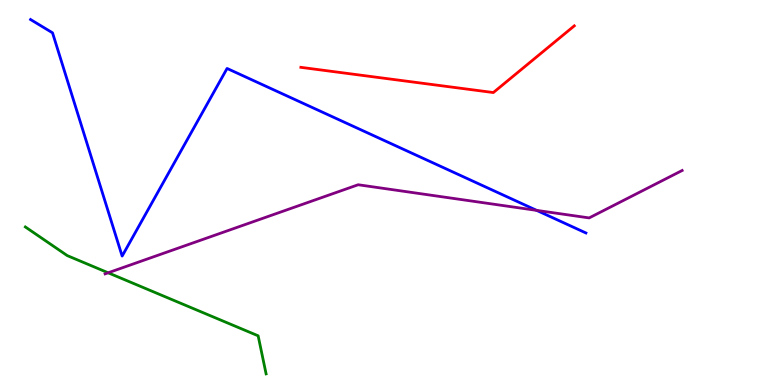[{'lines': ['blue', 'red'], 'intersections': []}, {'lines': ['green', 'red'], 'intersections': []}, {'lines': ['purple', 'red'], 'intersections': []}, {'lines': ['blue', 'green'], 'intersections': []}, {'lines': ['blue', 'purple'], 'intersections': [{'x': 6.92, 'y': 4.54}]}, {'lines': ['green', 'purple'], 'intersections': [{'x': 1.4, 'y': 2.91}]}]